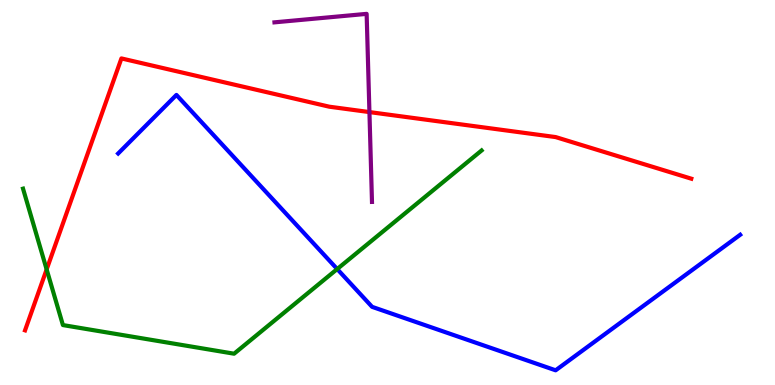[{'lines': ['blue', 'red'], 'intersections': []}, {'lines': ['green', 'red'], 'intersections': [{'x': 0.602, 'y': 3.0}]}, {'lines': ['purple', 'red'], 'intersections': [{'x': 4.77, 'y': 7.09}]}, {'lines': ['blue', 'green'], 'intersections': [{'x': 4.35, 'y': 3.01}]}, {'lines': ['blue', 'purple'], 'intersections': []}, {'lines': ['green', 'purple'], 'intersections': []}]